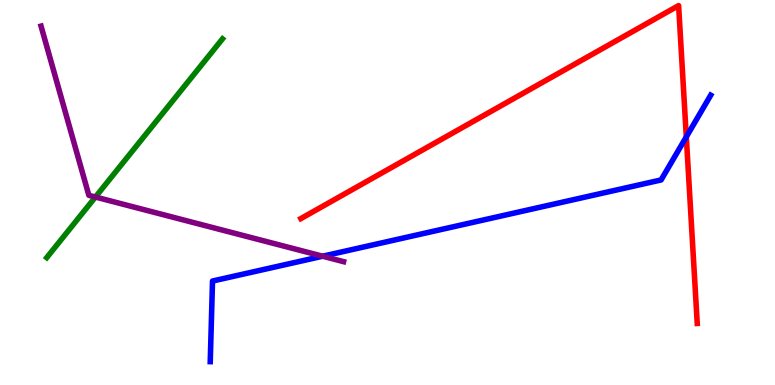[{'lines': ['blue', 'red'], 'intersections': [{'x': 8.86, 'y': 6.44}]}, {'lines': ['green', 'red'], 'intersections': []}, {'lines': ['purple', 'red'], 'intersections': []}, {'lines': ['blue', 'green'], 'intersections': []}, {'lines': ['blue', 'purple'], 'intersections': [{'x': 4.16, 'y': 3.35}]}, {'lines': ['green', 'purple'], 'intersections': [{'x': 1.23, 'y': 4.88}]}]